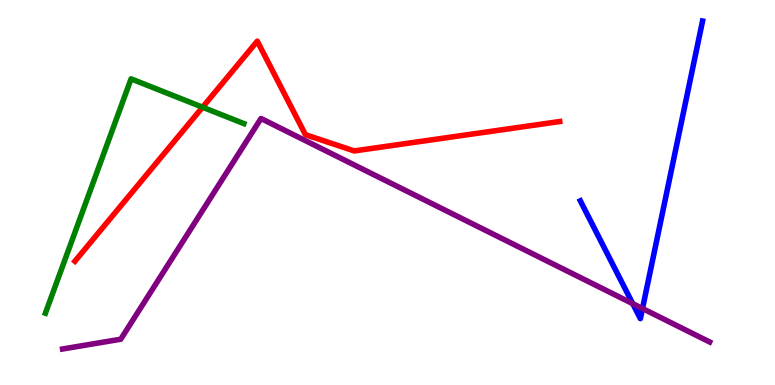[{'lines': ['blue', 'red'], 'intersections': []}, {'lines': ['green', 'red'], 'intersections': [{'x': 2.61, 'y': 7.22}]}, {'lines': ['purple', 'red'], 'intersections': []}, {'lines': ['blue', 'green'], 'intersections': []}, {'lines': ['blue', 'purple'], 'intersections': [{'x': 8.16, 'y': 2.11}, {'x': 8.29, 'y': 1.99}]}, {'lines': ['green', 'purple'], 'intersections': []}]